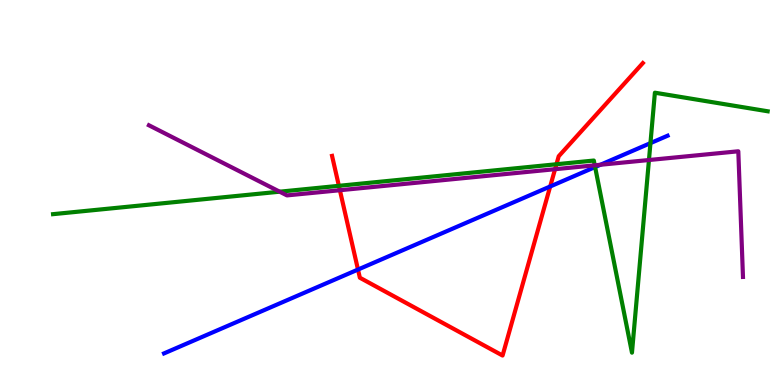[{'lines': ['blue', 'red'], 'intersections': [{'x': 4.62, 'y': 3.0}, {'x': 7.1, 'y': 5.16}]}, {'lines': ['green', 'red'], 'intersections': [{'x': 4.37, 'y': 5.17}, {'x': 7.18, 'y': 5.73}]}, {'lines': ['purple', 'red'], 'intersections': [{'x': 4.39, 'y': 5.06}, {'x': 7.16, 'y': 5.61}]}, {'lines': ['blue', 'green'], 'intersections': [{'x': 7.68, 'y': 5.66}, {'x': 8.39, 'y': 6.28}]}, {'lines': ['blue', 'purple'], 'intersections': [{'x': 7.75, 'y': 5.72}]}, {'lines': ['green', 'purple'], 'intersections': [{'x': 3.61, 'y': 5.02}, {'x': 7.67, 'y': 5.71}, {'x': 8.37, 'y': 5.84}]}]